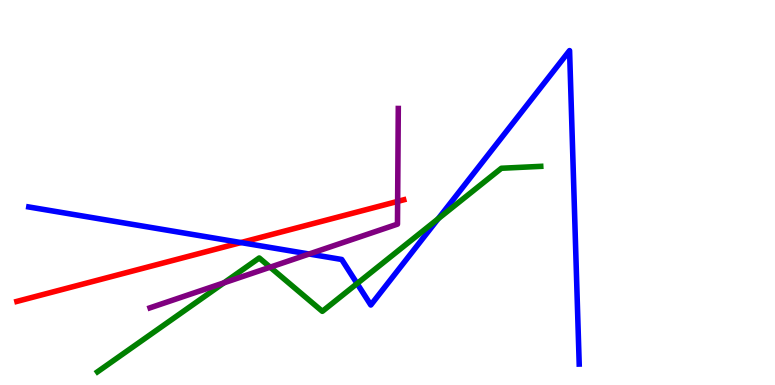[{'lines': ['blue', 'red'], 'intersections': [{'x': 3.11, 'y': 3.7}]}, {'lines': ['green', 'red'], 'intersections': []}, {'lines': ['purple', 'red'], 'intersections': [{'x': 5.13, 'y': 4.77}]}, {'lines': ['blue', 'green'], 'intersections': [{'x': 4.61, 'y': 2.63}, {'x': 5.65, 'y': 4.32}]}, {'lines': ['blue', 'purple'], 'intersections': [{'x': 3.99, 'y': 3.4}]}, {'lines': ['green', 'purple'], 'intersections': [{'x': 2.89, 'y': 2.65}, {'x': 3.49, 'y': 3.06}]}]